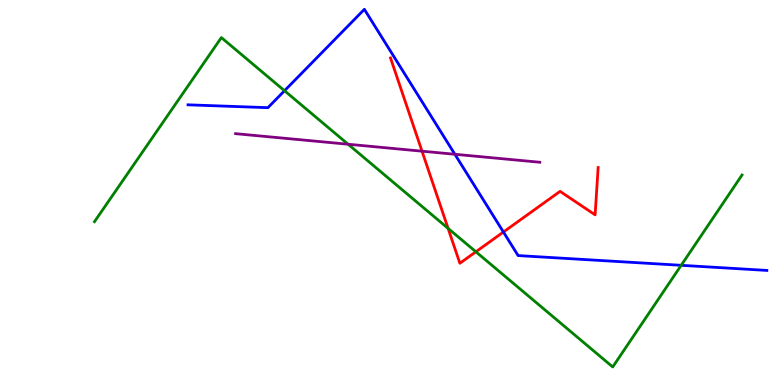[{'lines': ['blue', 'red'], 'intersections': [{'x': 6.5, 'y': 3.97}]}, {'lines': ['green', 'red'], 'intersections': [{'x': 5.78, 'y': 4.07}, {'x': 6.14, 'y': 3.46}]}, {'lines': ['purple', 'red'], 'intersections': [{'x': 5.45, 'y': 6.07}]}, {'lines': ['blue', 'green'], 'intersections': [{'x': 3.67, 'y': 7.64}, {'x': 8.79, 'y': 3.11}]}, {'lines': ['blue', 'purple'], 'intersections': [{'x': 5.87, 'y': 5.99}]}, {'lines': ['green', 'purple'], 'intersections': [{'x': 4.49, 'y': 6.25}]}]